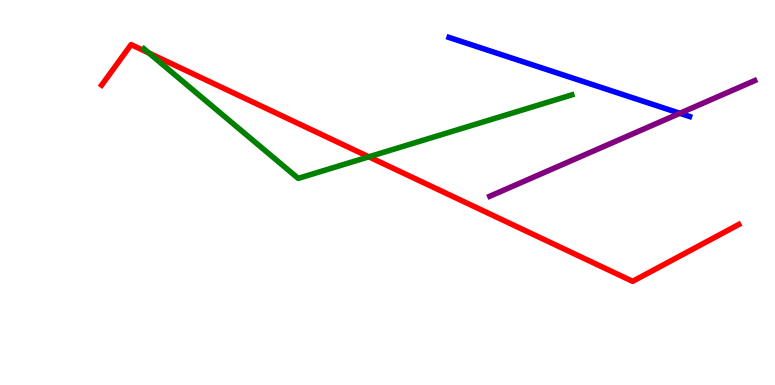[{'lines': ['blue', 'red'], 'intersections': []}, {'lines': ['green', 'red'], 'intersections': [{'x': 1.92, 'y': 8.62}, {'x': 4.76, 'y': 5.93}]}, {'lines': ['purple', 'red'], 'intersections': []}, {'lines': ['blue', 'green'], 'intersections': []}, {'lines': ['blue', 'purple'], 'intersections': [{'x': 8.77, 'y': 7.06}]}, {'lines': ['green', 'purple'], 'intersections': []}]